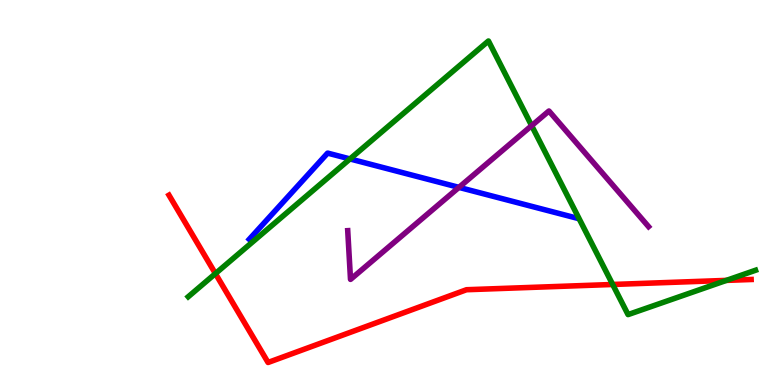[{'lines': ['blue', 'red'], 'intersections': []}, {'lines': ['green', 'red'], 'intersections': [{'x': 2.78, 'y': 2.89}, {'x': 7.91, 'y': 2.61}, {'x': 9.37, 'y': 2.72}]}, {'lines': ['purple', 'red'], 'intersections': []}, {'lines': ['blue', 'green'], 'intersections': [{'x': 4.52, 'y': 5.87}]}, {'lines': ['blue', 'purple'], 'intersections': [{'x': 5.92, 'y': 5.13}]}, {'lines': ['green', 'purple'], 'intersections': [{'x': 6.86, 'y': 6.74}]}]